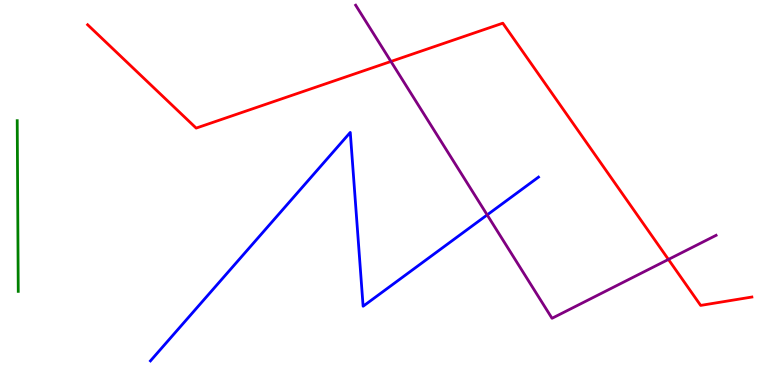[{'lines': ['blue', 'red'], 'intersections': []}, {'lines': ['green', 'red'], 'intersections': []}, {'lines': ['purple', 'red'], 'intersections': [{'x': 5.04, 'y': 8.4}, {'x': 8.62, 'y': 3.26}]}, {'lines': ['blue', 'green'], 'intersections': []}, {'lines': ['blue', 'purple'], 'intersections': [{'x': 6.29, 'y': 4.42}]}, {'lines': ['green', 'purple'], 'intersections': []}]